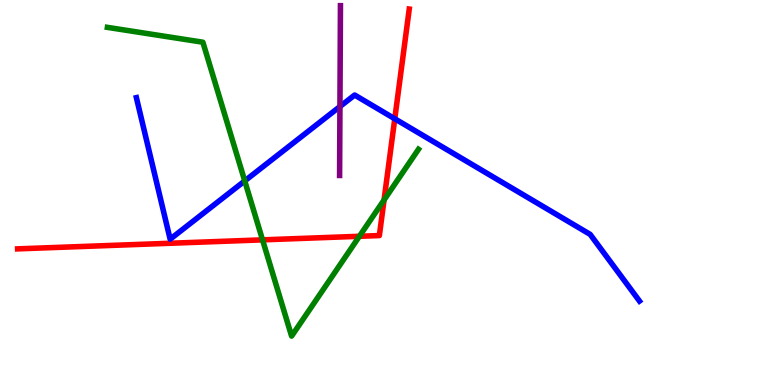[{'lines': ['blue', 'red'], 'intersections': [{'x': 5.09, 'y': 6.92}]}, {'lines': ['green', 'red'], 'intersections': [{'x': 3.39, 'y': 3.77}, {'x': 4.64, 'y': 3.86}, {'x': 4.96, 'y': 4.81}]}, {'lines': ['purple', 'red'], 'intersections': []}, {'lines': ['blue', 'green'], 'intersections': [{'x': 3.16, 'y': 5.3}]}, {'lines': ['blue', 'purple'], 'intersections': [{'x': 4.39, 'y': 7.23}]}, {'lines': ['green', 'purple'], 'intersections': []}]